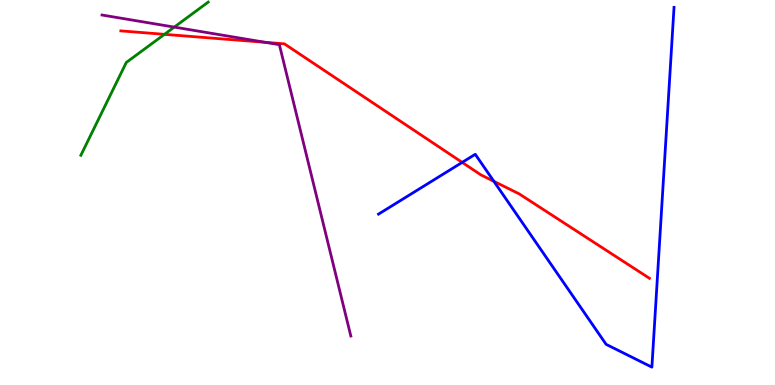[{'lines': ['blue', 'red'], 'intersections': [{'x': 5.96, 'y': 5.78}, {'x': 6.37, 'y': 5.29}]}, {'lines': ['green', 'red'], 'intersections': [{'x': 2.12, 'y': 9.11}]}, {'lines': ['purple', 'red'], 'intersections': [{'x': 3.42, 'y': 8.9}]}, {'lines': ['blue', 'green'], 'intersections': []}, {'lines': ['blue', 'purple'], 'intersections': []}, {'lines': ['green', 'purple'], 'intersections': [{'x': 2.25, 'y': 9.3}]}]